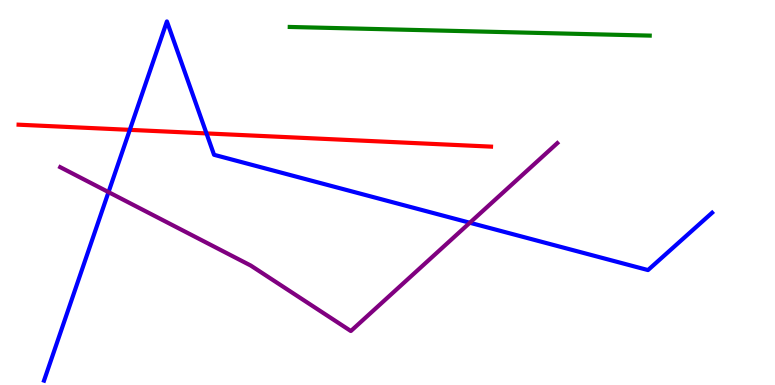[{'lines': ['blue', 'red'], 'intersections': [{'x': 1.68, 'y': 6.63}, {'x': 2.66, 'y': 6.53}]}, {'lines': ['green', 'red'], 'intersections': []}, {'lines': ['purple', 'red'], 'intersections': []}, {'lines': ['blue', 'green'], 'intersections': []}, {'lines': ['blue', 'purple'], 'intersections': [{'x': 1.4, 'y': 5.01}, {'x': 6.06, 'y': 4.21}]}, {'lines': ['green', 'purple'], 'intersections': []}]